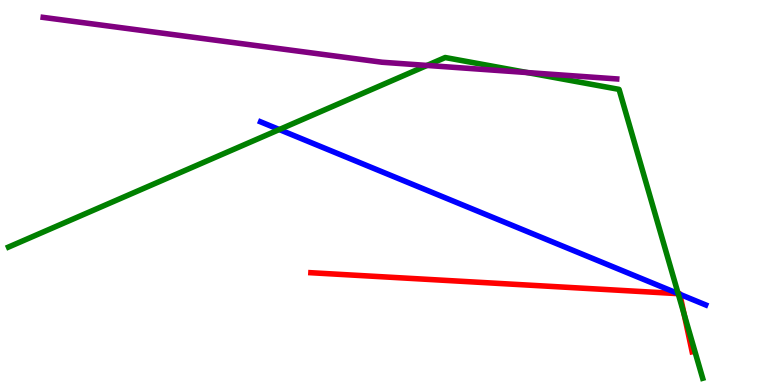[{'lines': ['blue', 'red'], 'intersections': [{'x': 8.75, 'y': 2.37}, {'x': 8.77, 'y': 2.36}]}, {'lines': ['green', 'red'], 'intersections': [{'x': 8.75, 'y': 2.37}, {'x': 8.83, 'y': 1.84}]}, {'lines': ['purple', 'red'], 'intersections': []}, {'lines': ['blue', 'green'], 'intersections': [{'x': 3.6, 'y': 6.64}, {'x': 8.75, 'y': 2.37}]}, {'lines': ['blue', 'purple'], 'intersections': []}, {'lines': ['green', 'purple'], 'intersections': [{'x': 5.51, 'y': 8.3}, {'x': 6.8, 'y': 8.12}]}]